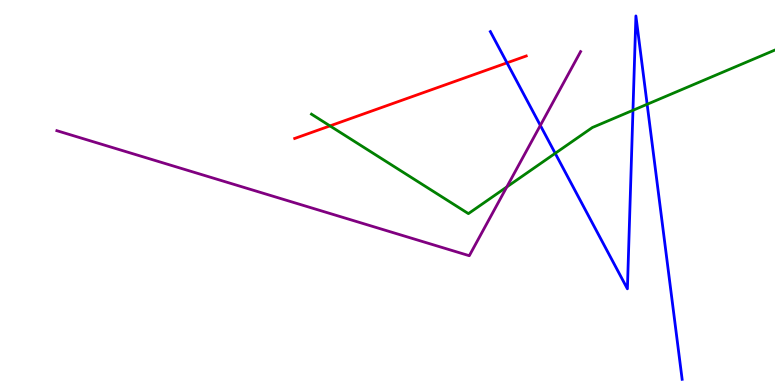[{'lines': ['blue', 'red'], 'intersections': [{'x': 6.54, 'y': 8.37}]}, {'lines': ['green', 'red'], 'intersections': [{'x': 4.26, 'y': 6.73}]}, {'lines': ['purple', 'red'], 'intersections': []}, {'lines': ['blue', 'green'], 'intersections': [{'x': 7.16, 'y': 6.02}, {'x': 8.17, 'y': 7.14}, {'x': 8.35, 'y': 7.29}]}, {'lines': ['blue', 'purple'], 'intersections': [{'x': 6.97, 'y': 6.74}]}, {'lines': ['green', 'purple'], 'intersections': [{'x': 6.54, 'y': 5.14}]}]